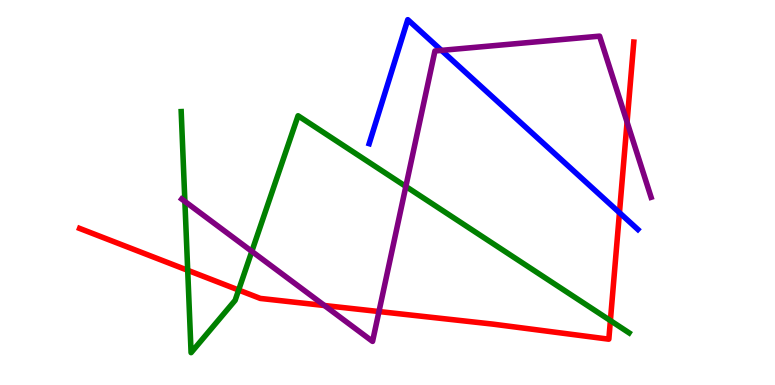[{'lines': ['blue', 'red'], 'intersections': [{'x': 7.99, 'y': 4.48}]}, {'lines': ['green', 'red'], 'intersections': [{'x': 2.42, 'y': 2.98}, {'x': 3.08, 'y': 2.47}, {'x': 7.88, 'y': 1.67}]}, {'lines': ['purple', 'red'], 'intersections': [{'x': 4.19, 'y': 2.06}, {'x': 4.89, 'y': 1.91}, {'x': 8.09, 'y': 6.83}]}, {'lines': ['blue', 'green'], 'intersections': []}, {'lines': ['blue', 'purple'], 'intersections': [{'x': 5.7, 'y': 8.69}]}, {'lines': ['green', 'purple'], 'intersections': [{'x': 2.39, 'y': 4.77}, {'x': 3.25, 'y': 3.47}, {'x': 5.24, 'y': 5.16}]}]